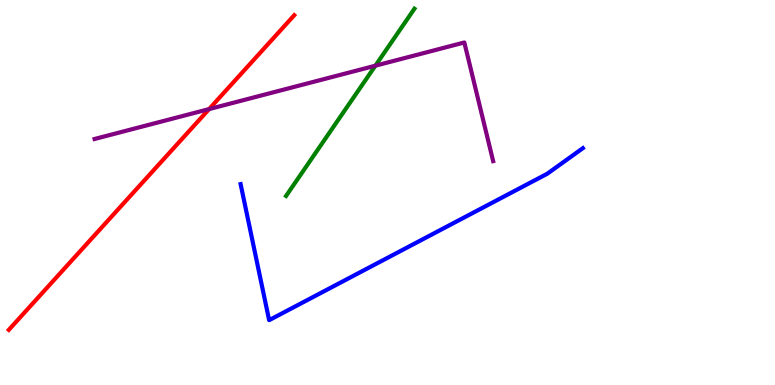[{'lines': ['blue', 'red'], 'intersections': []}, {'lines': ['green', 'red'], 'intersections': []}, {'lines': ['purple', 'red'], 'intersections': [{'x': 2.7, 'y': 7.17}]}, {'lines': ['blue', 'green'], 'intersections': []}, {'lines': ['blue', 'purple'], 'intersections': []}, {'lines': ['green', 'purple'], 'intersections': [{'x': 4.84, 'y': 8.29}]}]